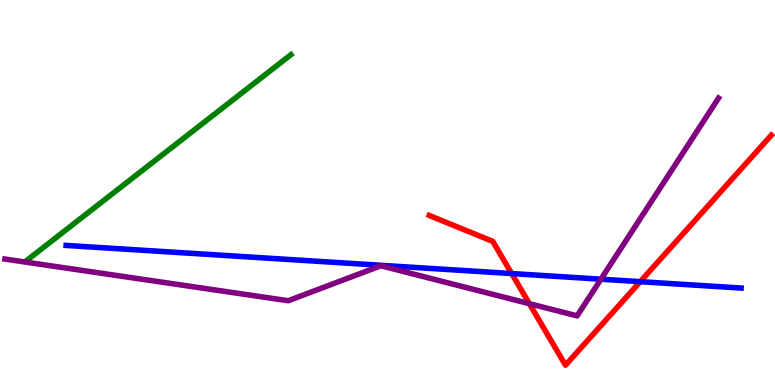[{'lines': ['blue', 'red'], 'intersections': [{'x': 6.6, 'y': 2.89}, {'x': 8.26, 'y': 2.68}]}, {'lines': ['green', 'red'], 'intersections': []}, {'lines': ['purple', 'red'], 'intersections': [{'x': 6.83, 'y': 2.11}]}, {'lines': ['blue', 'green'], 'intersections': []}, {'lines': ['blue', 'purple'], 'intersections': [{'x': 7.75, 'y': 2.75}]}, {'lines': ['green', 'purple'], 'intersections': []}]